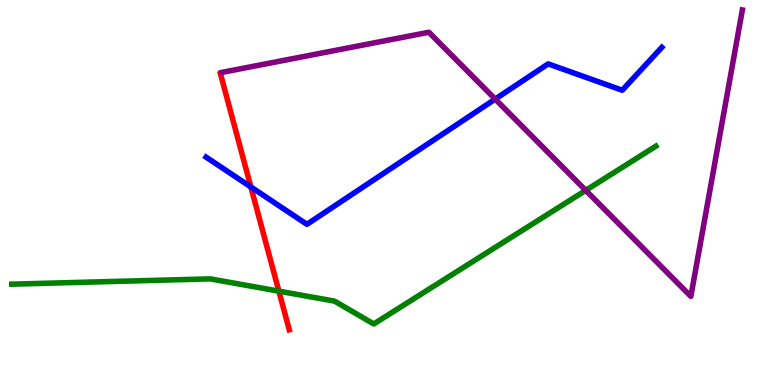[{'lines': ['blue', 'red'], 'intersections': [{'x': 3.24, 'y': 5.14}]}, {'lines': ['green', 'red'], 'intersections': [{'x': 3.6, 'y': 2.44}]}, {'lines': ['purple', 'red'], 'intersections': []}, {'lines': ['blue', 'green'], 'intersections': []}, {'lines': ['blue', 'purple'], 'intersections': [{'x': 6.39, 'y': 7.43}]}, {'lines': ['green', 'purple'], 'intersections': [{'x': 7.56, 'y': 5.06}]}]